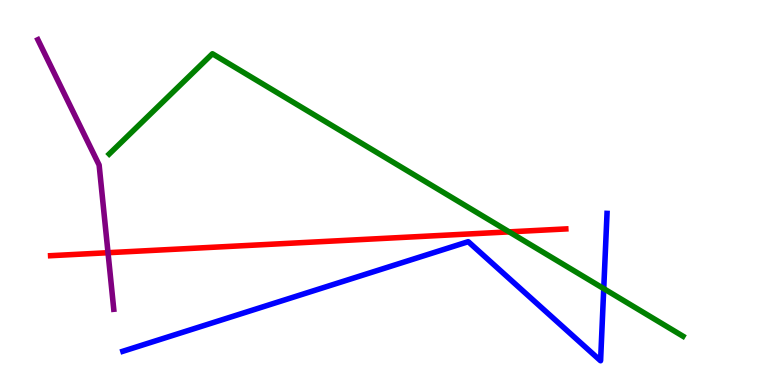[{'lines': ['blue', 'red'], 'intersections': []}, {'lines': ['green', 'red'], 'intersections': [{'x': 6.57, 'y': 3.98}]}, {'lines': ['purple', 'red'], 'intersections': [{'x': 1.39, 'y': 3.44}]}, {'lines': ['blue', 'green'], 'intersections': [{'x': 7.79, 'y': 2.5}]}, {'lines': ['blue', 'purple'], 'intersections': []}, {'lines': ['green', 'purple'], 'intersections': []}]